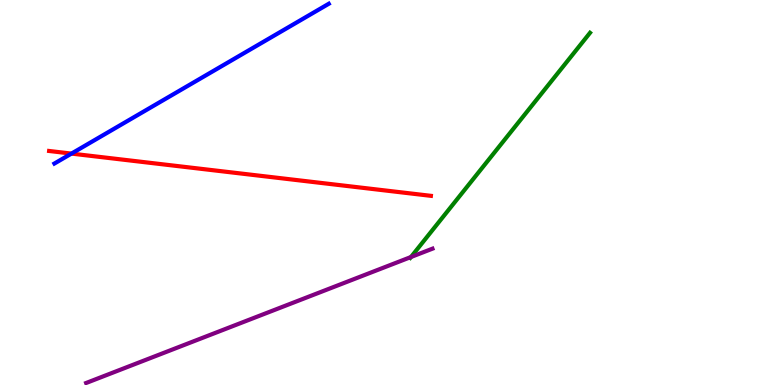[{'lines': ['blue', 'red'], 'intersections': [{'x': 0.922, 'y': 6.01}]}, {'lines': ['green', 'red'], 'intersections': []}, {'lines': ['purple', 'red'], 'intersections': []}, {'lines': ['blue', 'green'], 'intersections': []}, {'lines': ['blue', 'purple'], 'intersections': []}, {'lines': ['green', 'purple'], 'intersections': [{'x': 5.3, 'y': 3.32}]}]